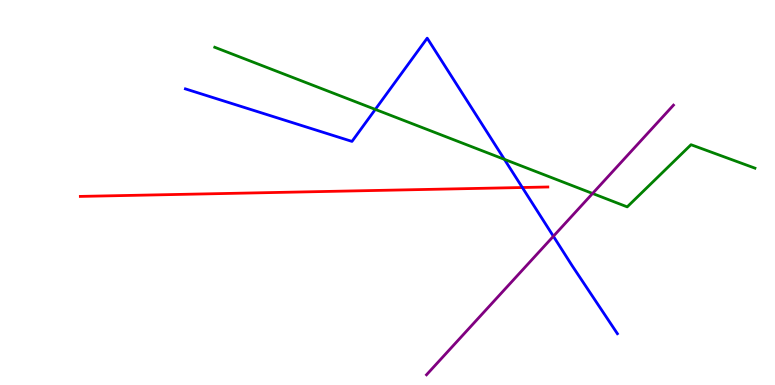[{'lines': ['blue', 'red'], 'intersections': [{'x': 6.74, 'y': 5.13}]}, {'lines': ['green', 'red'], 'intersections': []}, {'lines': ['purple', 'red'], 'intersections': []}, {'lines': ['blue', 'green'], 'intersections': [{'x': 4.84, 'y': 7.16}, {'x': 6.51, 'y': 5.86}]}, {'lines': ['blue', 'purple'], 'intersections': [{'x': 7.14, 'y': 3.86}]}, {'lines': ['green', 'purple'], 'intersections': [{'x': 7.65, 'y': 4.97}]}]